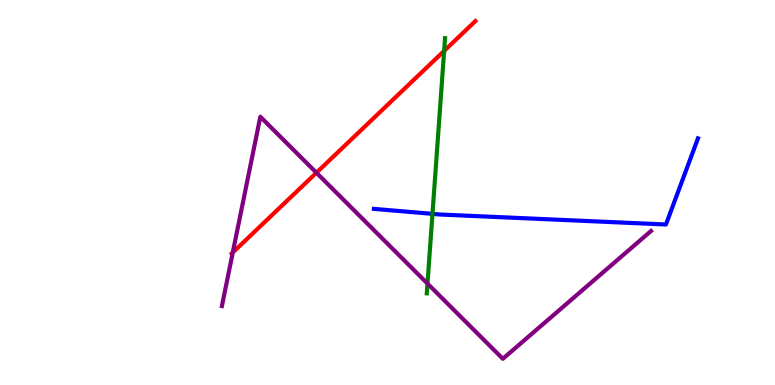[{'lines': ['blue', 'red'], 'intersections': []}, {'lines': ['green', 'red'], 'intersections': [{'x': 5.73, 'y': 8.68}]}, {'lines': ['purple', 'red'], 'intersections': [{'x': 3.0, 'y': 3.44}, {'x': 4.08, 'y': 5.51}]}, {'lines': ['blue', 'green'], 'intersections': [{'x': 5.58, 'y': 4.45}]}, {'lines': ['blue', 'purple'], 'intersections': []}, {'lines': ['green', 'purple'], 'intersections': [{'x': 5.52, 'y': 2.63}]}]